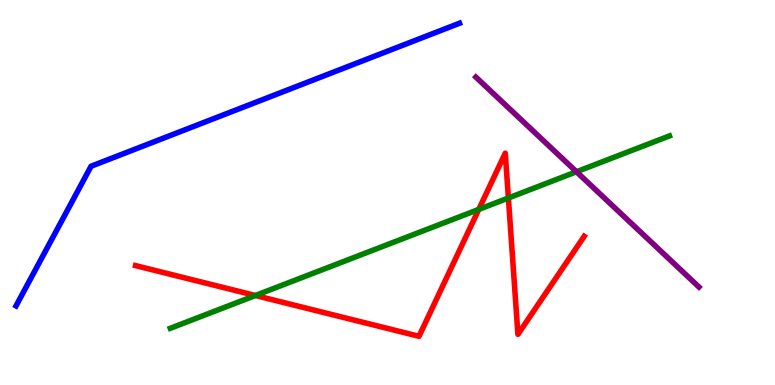[{'lines': ['blue', 'red'], 'intersections': []}, {'lines': ['green', 'red'], 'intersections': [{'x': 3.3, 'y': 2.32}, {'x': 6.18, 'y': 4.56}, {'x': 6.56, 'y': 4.86}]}, {'lines': ['purple', 'red'], 'intersections': []}, {'lines': ['blue', 'green'], 'intersections': []}, {'lines': ['blue', 'purple'], 'intersections': []}, {'lines': ['green', 'purple'], 'intersections': [{'x': 7.44, 'y': 5.54}]}]